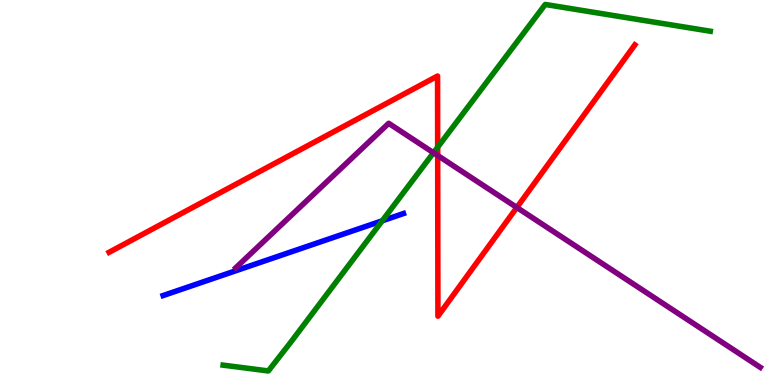[{'lines': ['blue', 'red'], 'intersections': []}, {'lines': ['green', 'red'], 'intersections': [{'x': 5.65, 'y': 6.18}]}, {'lines': ['purple', 'red'], 'intersections': [{'x': 5.65, 'y': 5.96}, {'x': 6.67, 'y': 4.61}]}, {'lines': ['blue', 'green'], 'intersections': [{'x': 4.93, 'y': 4.27}]}, {'lines': ['blue', 'purple'], 'intersections': []}, {'lines': ['green', 'purple'], 'intersections': [{'x': 5.59, 'y': 6.03}]}]